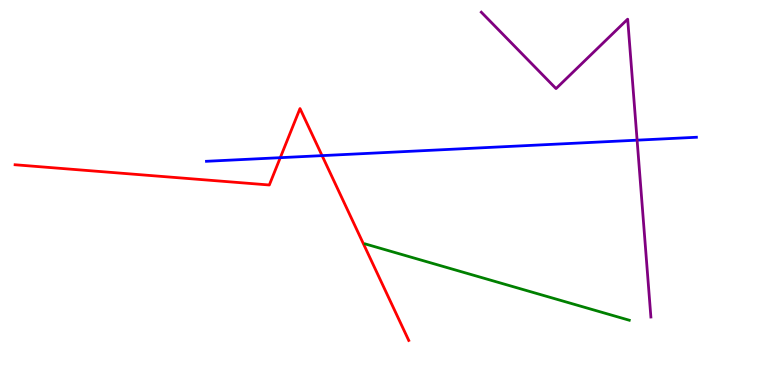[{'lines': ['blue', 'red'], 'intersections': [{'x': 3.62, 'y': 5.9}, {'x': 4.16, 'y': 5.96}]}, {'lines': ['green', 'red'], 'intersections': []}, {'lines': ['purple', 'red'], 'intersections': []}, {'lines': ['blue', 'green'], 'intersections': []}, {'lines': ['blue', 'purple'], 'intersections': [{'x': 8.22, 'y': 6.36}]}, {'lines': ['green', 'purple'], 'intersections': []}]